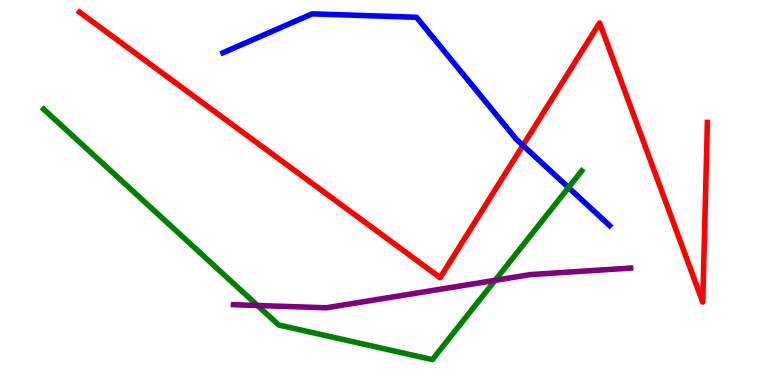[{'lines': ['blue', 'red'], 'intersections': [{'x': 6.75, 'y': 6.22}]}, {'lines': ['green', 'red'], 'intersections': []}, {'lines': ['purple', 'red'], 'intersections': []}, {'lines': ['blue', 'green'], 'intersections': [{'x': 7.34, 'y': 5.13}]}, {'lines': ['blue', 'purple'], 'intersections': []}, {'lines': ['green', 'purple'], 'intersections': [{'x': 3.32, 'y': 2.07}, {'x': 6.39, 'y': 2.72}]}]